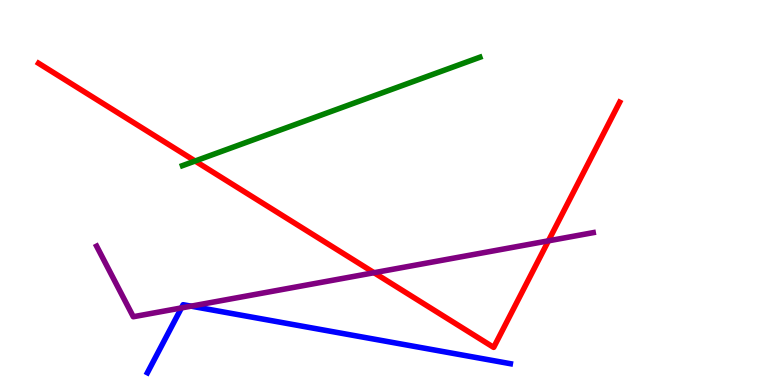[{'lines': ['blue', 'red'], 'intersections': []}, {'lines': ['green', 'red'], 'intersections': [{'x': 2.52, 'y': 5.82}]}, {'lines': ['purple', 'red'], 'intersections': [{'x': 4.83, 'y': 2.92}, {'x': 7.08, 'y': 3.74}]}, {'lines': ['blue', 'green'], 'intersections': []}, {'lines': ['blue', 'purple'], 'intersections': [{'x': 2.34, 'y': 2.0}, {'x': 2.47, 'y': 2.05}]}, {'lines': ['green', 'purple'], 'intersections': []}]